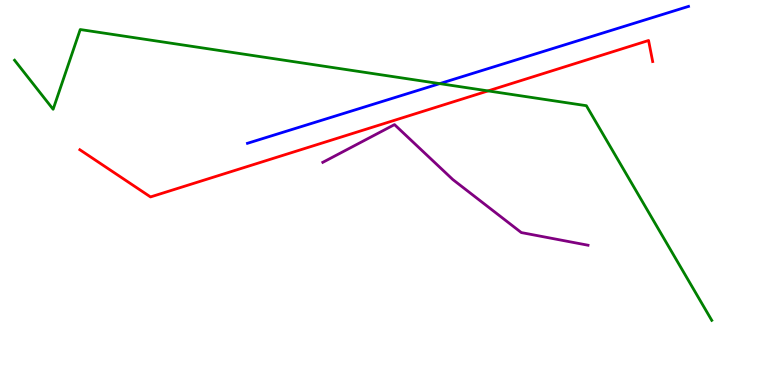[{'lines': ['blue', 'red'], 'intersections': []}, {'lines': ['green', 'red'], 'intersections': [{'x': 6.3, 'y': 7.64}]}, {'lines': ['purple', 'red'], 'intersections': []}, {'lines': ['blue', 'green'], 'intersections': [{'x': 5.67, 'y': 7.83}]}, {'lines': ['blue', 'purple'], 'intersections': []}, {'lines': ['green', 'purple'], 'intersections': []}]